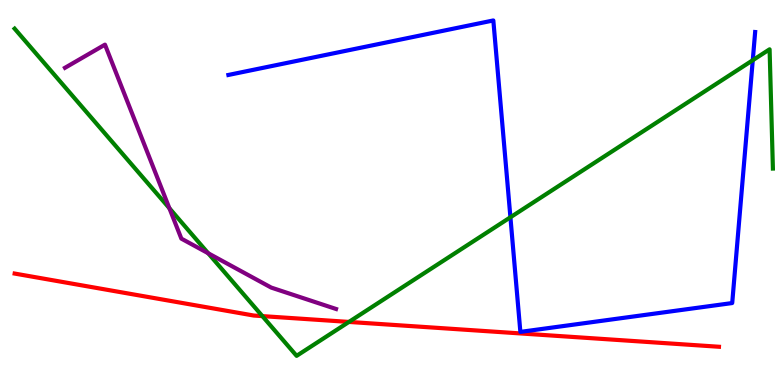[{'lines': ['blue', 'red'], 'intersections': []}, {'lines': ['green', 'red'], 'intersections': [{'x': 3.39, 'y': 1.79}, {'x': 4.5, 'y': 1.64}]}, {'lines': ['purple', 'red'], 'intersections': []}, {'lines': ['blue', 'green'], 'intersections': [{'x': 6.59, 'y': 4.36}, {'x': 9.71, 'y': 8.44}]}, {'lines': ['blue', 'purple'], 'intersections': []}, {'lines': ['green', 'purple'], 'intersections': [{'x': 2.19, 'y': 4.59}, {'x': 2.69, 'y': 3.42}]}]